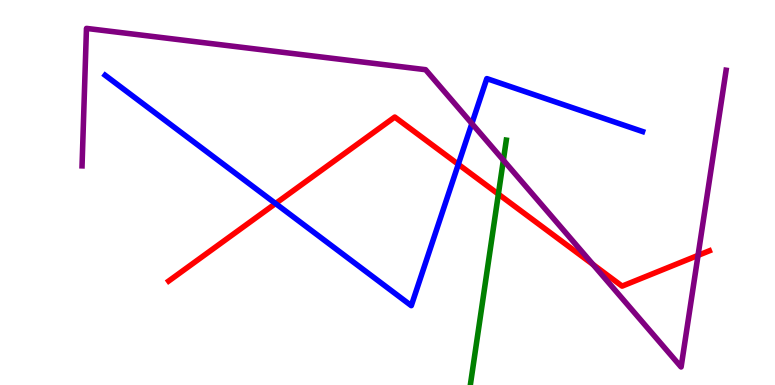[{'lines': ['blue', 'red'], 'intersections': [{'x': 3.56, 'y': 4.71}, {'x': 5.91, 'y': 5.73}]}, {'lines': ['green', 'red'], 'intersections': [{'x': 6.43, 'y': 4.96}]}, {'lines': ['purple', 'red'], 'intersections': [{'x': 7.65, 'y': 3.13}, {'x': 9.01, 'y': 3.37}]}, {'lines': ['blue', 'green'], 'intersections': []}, {'lines': ['blue', 'purple'], 'intersections': [{'x': 6.09, 'y': 6.79}]}, {'lines': ['green', 'purple'], 'intersections': [{'x': 6.49, 'y': 5.84}]}]